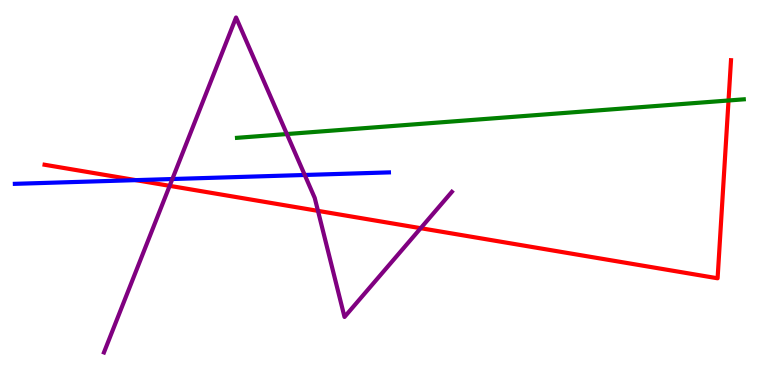[{'lines': ['blue', 'red'], 'intersections': [{'x': 1.75, 'y': 5.32}]}, {'lines': ['green', 'red'], 'intersections': [{'x': 9.4, 'y': 7.39}]}, {'lines': ['purple', 'red'], 'intersections': [{'x': 2.19, 'y': 5.17}, {'x': 4.1, 'y': 4.52}, {'x': 5.43, 'y': 4.07}]}, {'lines': ['blue', 'green'], 'intersections': []}, {'lines': ['blue', 'purple'], 'intersections': [{'x': 2.22, 'y': 5.35}, {'x': 3.93, 'y': 5.46}]}, {'lines': ['green', 'purple'], 'intersections': [{'x': 3.7, 'y': 6.52}]}]